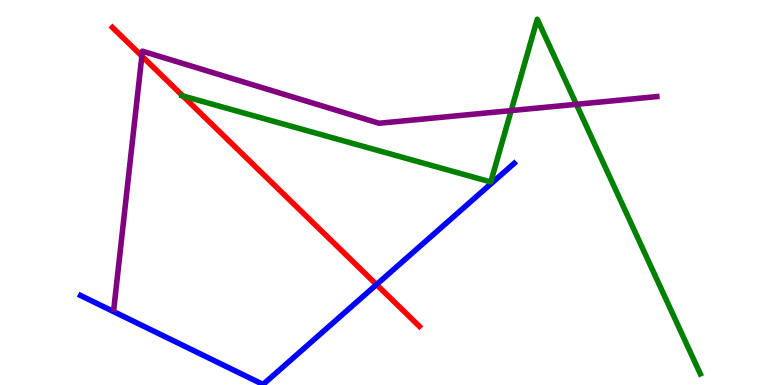[{'lines': ['blue', 'red'], 'intersections': [{'x': 4.86, 'y': 2.61}]}, {'lines': ['green', 'red'], 'intersections': [{'x': 2.36, 'y': 7.51}]}, {'lines': ['purple', 'red'], 'intersections': [{'x': 1.83, 'y': 8.54}]}, {'lines': ['blue', 'green'], 'intersections': []}, {'lines': ['blue', 'purple'], 'intersections': []}, {'lines': ['green', 'purple'], 'intersections': [{'x': 6.6, 'y': 7.13}, {'x': 7.44, 'y': 7.29}]}]